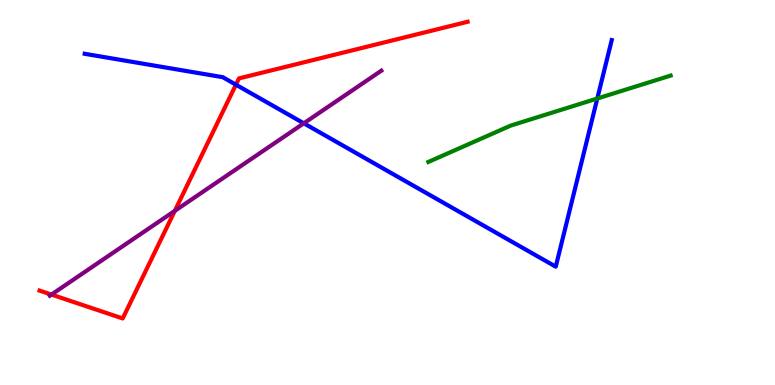[{'lines': ['blue', 'red'], 'intersections': [{'x': 3.04, 'y': 7.8}]}, {'lines': ['green', 'red'], 'intersections': []}, {'lines': ['purple', 'red'], 'intersections': [{'x': 0.664, 'y': 2.35}, {'x': 2.26, 'y': 4.52}]}, {'lines': ['blue', 'green'], 'intersections': [{'x': 7.71, 'y': 7.44}]}, {'lines': ['blue', 'purple'], 'intersections': [{'x': 3.92, 'y': 6.8}]}, {'lines': ['green', 'purple'], 'intersections': []}]